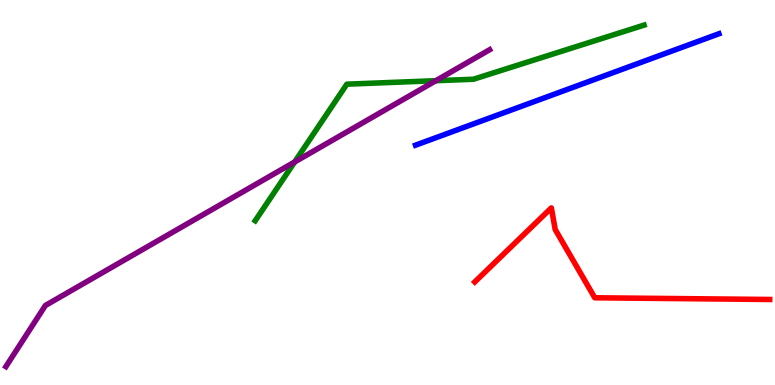[{'lines': ['blue', 'red'], 'intersections': []}, {'lines': ['green', 'red'], 'intersections': []}, {'lines': ['purple', 'red'], 'intersections': []}, {'lines': ['blue', 'green'], 'intersections': []}, {'lines': ['blue', 'purple'], 'intersections': []}, {'lines': ['green', 'purple'], 'intersections': [{'x': 3.8, 'y': 5.79}, {'x': 5.62, 'y': 7.9}]}]